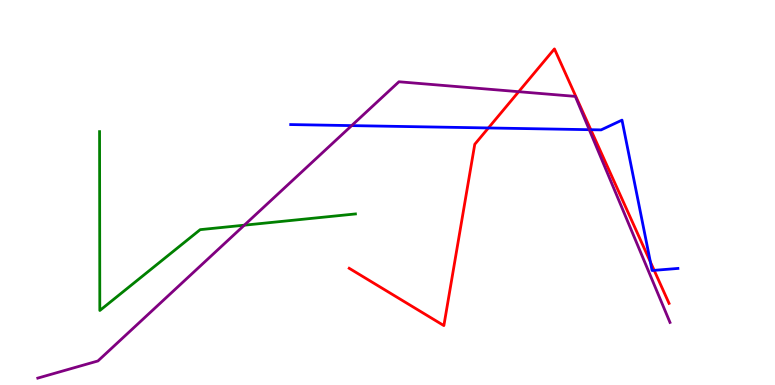[{'lines': ['blue', 'red'], 'intersections': [{'x': 6.3, 'y': 6.68}, {'x': 7.62, 'y': 6.63}, {'x': 8.39, 'y': 3.2}, {'x': 8.44, 'y': 2.98}]}, {'lines': ['green', 'red'], 'intersections': []}, {'lines': ['purple', 'red'], 'intersections': [{'x': 6.69, 'y': 7.62}]}, {'lines': ['blue', 'green'], 'intersections': []}, {'lines': ['blue', 'purple'], 'intersections': [{'x': 4.54, 'y': 6.74}, {'x': 7.6, 'y': 6.63}]}, {'lines': ['green', 'purple'], 'intersections': [{'x': 3.15, 'y': 4.15}]}]